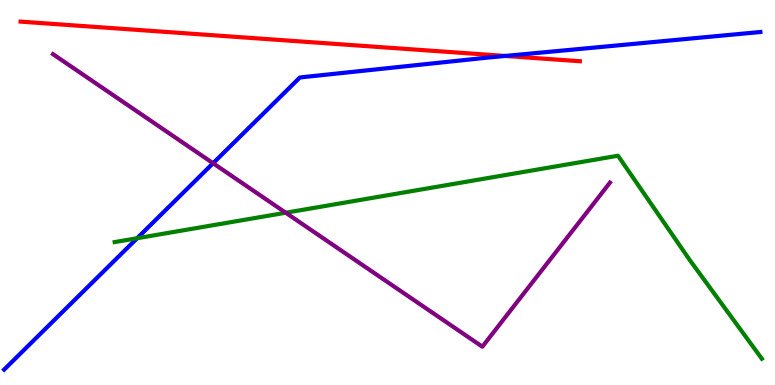[{'lines': ['blue', 'red'], 'intersections': [{'x': 6.52, 'y': 8.55}]}, {'lines': ['green', 'red'], 'intersections': []}, {'lines': ['purple', 'red'], 'intersections': []}, {'lines': ['blue', 'green'], 'intersections': [{'x': 1.77, 'y': 3.81}]}, {'lines': ['blue', 'purple'], 'intersections': [{'x': 2.75, 'y': 5.76}]}, {'lines': ['green', 'purple'], 'intersections': [{'x': 3.69, 'y': 4.47}]}]